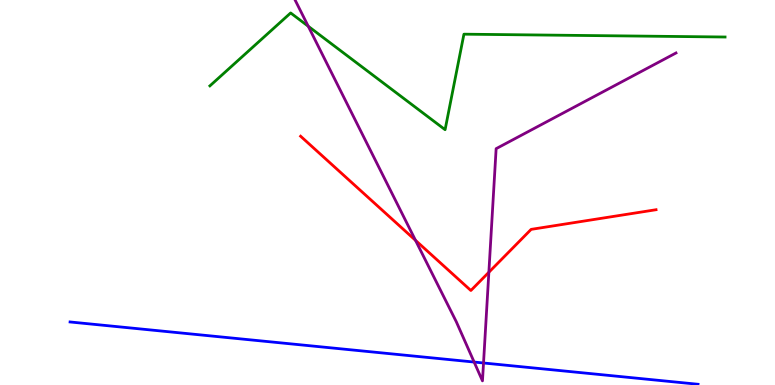[{'lines': ['blue', 'red'], 'intersections': []}, {'lines': ['green', 'red'], 'intersections': []}, {'lines': ['purple', 'red'], 'intersections': [{'x': 5.36, 'y': 3.76}, {'x': 6.31, 'y': 2.93}]}, {'lines': ['blue', 'green'], 'intersections': []}, {'lines': ['blue', 'purple'], 'intersections': [{'x': 6.12, 'y': 0.596}, {'x': 6.24, 'y': 0.572}]}, {'lines': ['green', 'purple'], 'intersections': [{'x': 3.98, 'y': 9.32}]}]